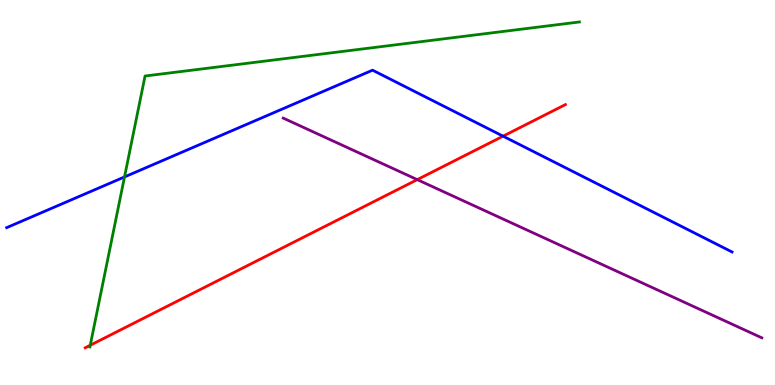[{'lines': ['blue', 'red'], 'intersections': [{'x': 6.49, 'y': 6.46}]}, {'lines': ['green', 'red'], 'intersections': [{'x': 1.16, 'y': 1.03}]}, {'lines': ['purple', 'red'], 'intersections': [{'x': 5.38, 'y': 5.33}]}, {'lines': ['blue', 'green'], 'intersections': [{'x': 1.61, 'y': 5.4}]}, {'lines': ['blue', 'purple'], 'intersections': []}, {'lines': ['green', 'purple'], 'intersections': []}]